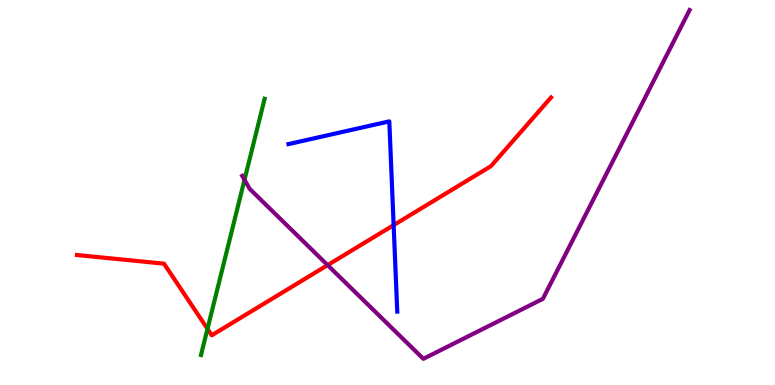[{'lines': ['blue', 'red'], 'intersections': [{'x': 5.08, 'y': 4.15}]}, {'lines': ['green', 'red'], 'intersections': [{'x': 2.68, 'y': 1.46}]}, {'lines': ['purple', 'red'], 'intersections': [{'x': 4.23, 'y': 3.11}]}, {'lines': ['blue', 'green'], 'intersections': []}, {'lines': ['blue', 'purple'], 'intersections': []}, {'lines': ['green', 'purple'], 'intersections': [{'x': 3.15, 'y': 5.33}]}]